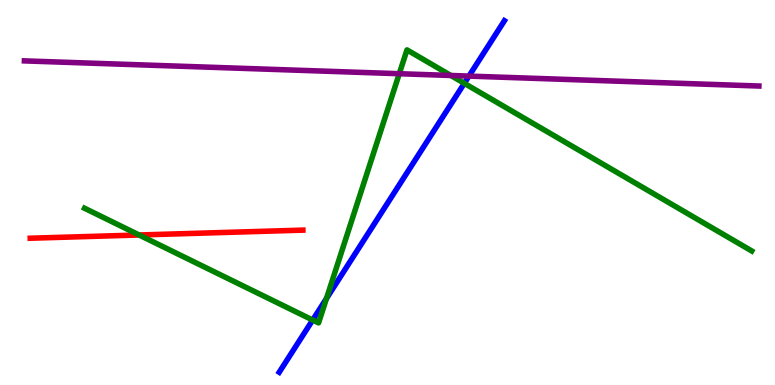[{'lines': ['blue', 'red'], 'intersections': []}, {'lines': ['green', 'red'], 'intersections': [{'x': 1.8, 'y': 3.9}]}, {'lines': ['purple', 'red'], 'intersections': []}, {'lines': ['blue', 'green'], 'intersections': [{'x': 4.03, 'y': 1.69}, {'x': 4.21, 'y': 2.25}, {'x': 5.99, 'y': 7.84}]}, {'lines': ['blue', 'purple'], 'intersections': [{'x': 6.05, 'y': 8.02}]}, {'lines': ['green', 'purple'], 'intersections': [{'x': 5.15, 'y': 8.09}, {'x': 5.82, 'y': 8.04}]}]